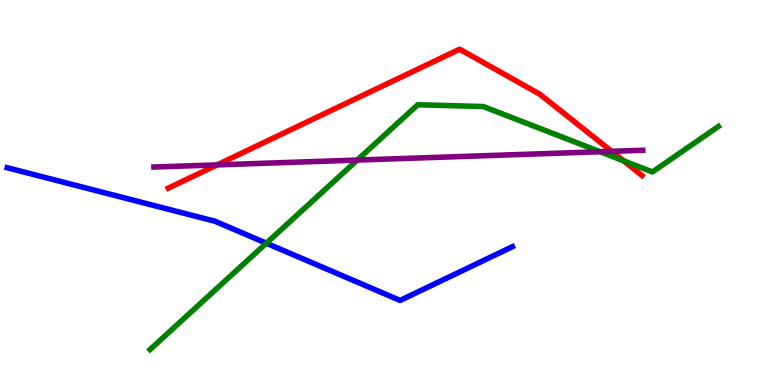[{'lines': ['blue', 'red'], 'intersections': []}, {'lines': ['green', 'red'], 'intersections': [{'x': 8.05, 'y': 5.82}]}, {'lines': ['purple', 'red'], 'intersections': [{'x': 2.8, 'y': 5.72}, {'x': 7.89, 'y': 6.07}]}, {'lines': ['blue', 'green'], 'intersections': [{'x': 3.44, 'y': 3.68}]}, {'lines': ['blue', 'purple'], 'intersections': []}, {'lines': ['green', 'purple'], 'intersections': [{'x': 4.61, 'y': 5.84}, {'x': 7.74, 'y': 6.06}]}]